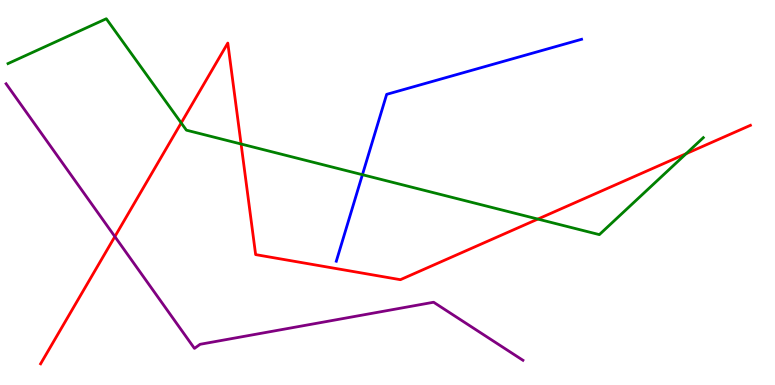[{'lines': ['blue', 'red'], 'intersections': []}, {'lines': ['green', 'red'], 'intersections': [{'x': 2.34, 'y': 6.81}, {'x': 3.11, 'y': 6.26}, {'x': 6.94, 'y': 4.31}, {'x': 8.85, 'y': 6.01}]}, {'lines': ['purple', 'red'], 'intersections': [{'x': 1.48, 'y': 3.85}]}, {'lines': ['blue', 'green'], 'intersections': [{'x': 4.68, 'y': 5.46}]}, {'lines': ['blue', 'purple'], 'intersections': []}, {'lines': ['green', 'purple'], 'intersections': []}]